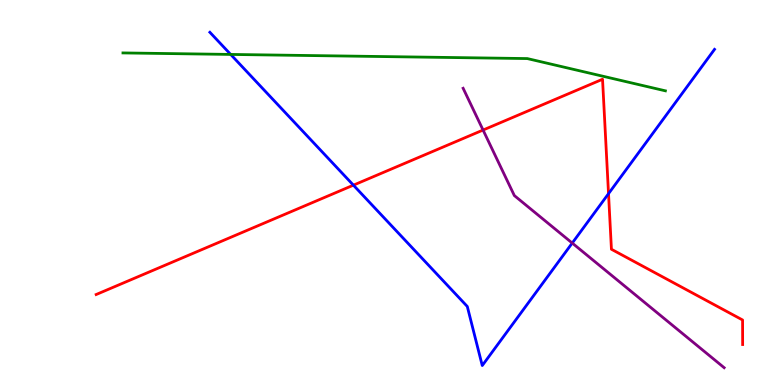[{'lines': ['blue', 'red'], 'intersections': [{'x': 4.56, 'y': 5.19}, {'x': 7.85, 'y': 4.97}]}, {'lines': ['green', 'red'], 'intersections': []}, {'lines': ['purple', 'red'], 'intersections': [{'x': 6.23, 'y': 6.62}]}, {'lines': ['blue', 'green'], 'intersections': [{'x': 2.98, 'y': 8.59}]}, {'lines': ['blue', 'purple'], 'intersections': [{'x': 7.38, 'y': 3.69}]}, {'lines': ['green', 'purple'], 'intersections': []}]